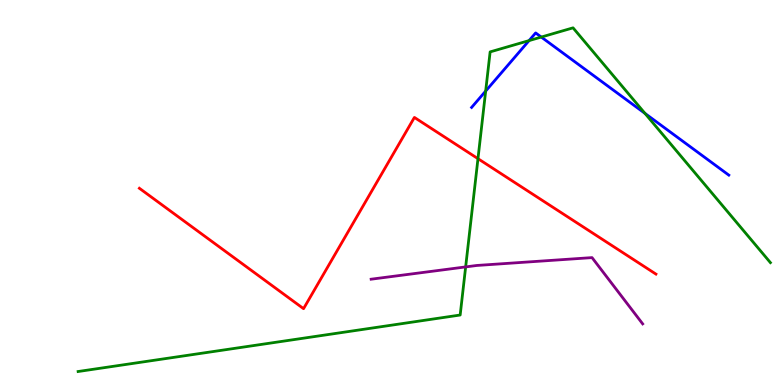[{'lines': ['blue', 'red'], 'intersections': []}, {'lines': ['green', 'red'], 'intersections': [{'x': 6.17, 'y': 5.88}]}, {'lines': ['purple', 'red'], 'intersections': []}, {'lines': ['blue', 'green'], 'intersections': [{'x': 6.27, 'y': 7.63}, {'x': 6.83, 'y': 8.95}, {'x': 6.98, 'y': 9.04}, {'x': 8.32, 'y': 7.05}]}, {'lines': ['blue', 'purple'], 'intersections': []}, {'lines': ['green', 'purple'], 'intersections': [{'x': 6.01, 'y': 3.07}]}]